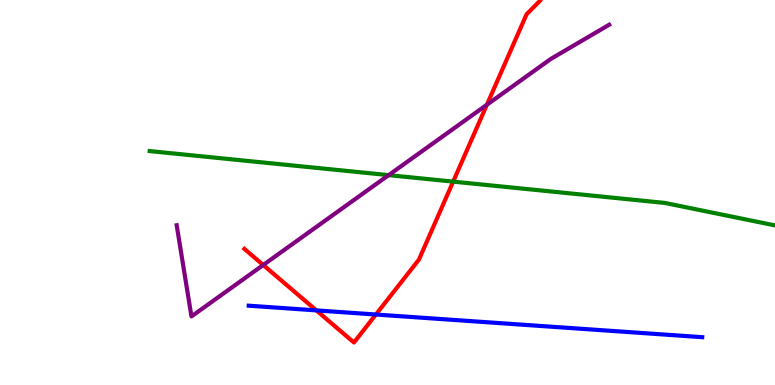[{'lines': ['blue', 'red'], 'intersections': [{'x': 4.08, 'y': 1.94}, {'x': 4.85, 'y': 1.83}]}, {'lines': ['green', 'red'], 'intersections': [{'x': 5.85, 'y': 5.28}]}, {'lines': ['purple', 'red'], 'intersections': [{'x': 3.4, 'y': 3.12}, {'x': 6.28, 'y': 7.28}]}, {'lines': ['blue', 'green'], 'intersections': []}, {'lines': ['blue', 'purple'], 'intersections': []}, {'lines': ['green', 'purple'], 'intersections': [{'x': 5.01, 'y': 5.45}]}]